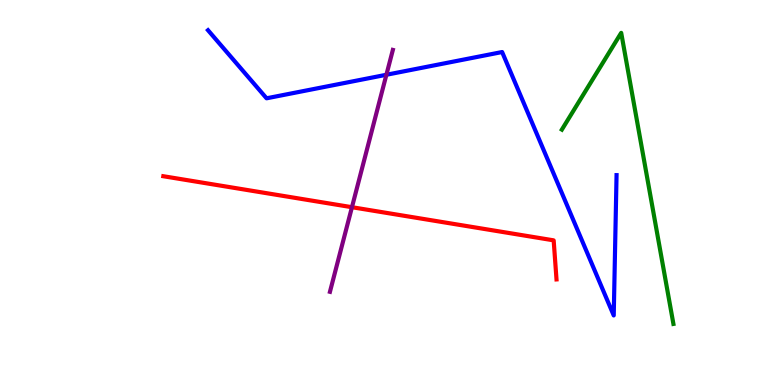[{'lines': ['blue', 'red'], 'intersections': []}, {'lines': ['green', 'red'], 'intersections': []}, {'lines': ['purple', 'red'], 'intersections': [{'x': 4.54, 'y': 4.62}]}, {'lines': ['blue', 'green'], 'intersections': []}, {'lines': ['blue', 'purple'], 'intersections': [{'x': 4.99, 'y': 8.06}]}, {'lines': ['green', 'purple'], 'intersections': []}]